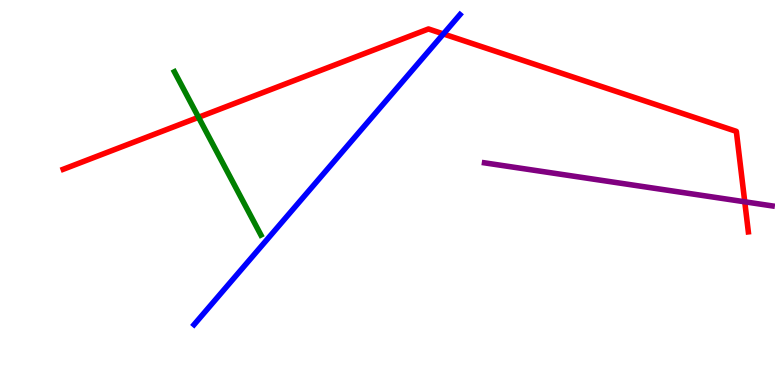[{'lines': ['blue', 'red'], 'intersections': [{'x': 5.72, 'y': 9.12}]}, {'lines': ['green', 'red'], 'intersections': [{'x': 2.56, 'y': 6.95}]}, {'lines': ['purple', 'red'], 'intersections': [{'x': 9.61, 'y': 4.76}]}, {'lines': ['blue', 'green'], 'intersections': []}, {'lines': ['blue', 'purple'], 'intersections': []}, {'lines': ['green', 'purple'], 'intersections': []}]